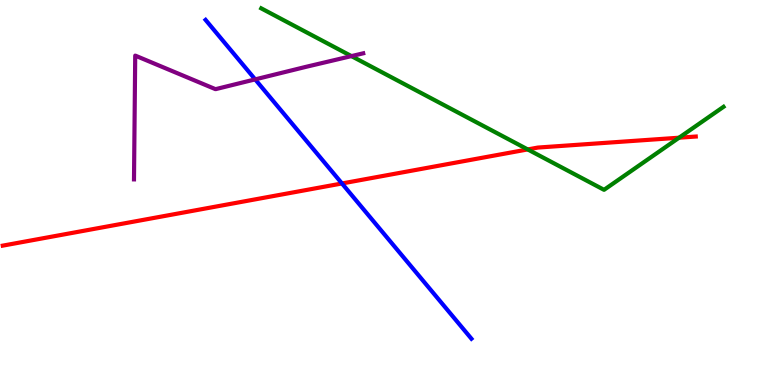[{'lines': ['blue', 'red'], 'intersections': [{'x': 4.41, 'y': 5.23}]}, {'lines': ['green', 'red'], 'intersections': [{'x': 6.81, 'y': 6.12}, {'x': 8.76, 'y': 6.42}]}, {'lines': ['purple', 'red'], 'intersections': []}, {'lines': ['blue', 'green'], 'intersections': []}, {'lines': ['blue', 'purple'], 'intersections': [{'x': 3.29, 'y': 7.94}]}, {'lines': ['green', 'purple'], 'intersections': [{'x': 4.53, 'y': 8.54}]}]